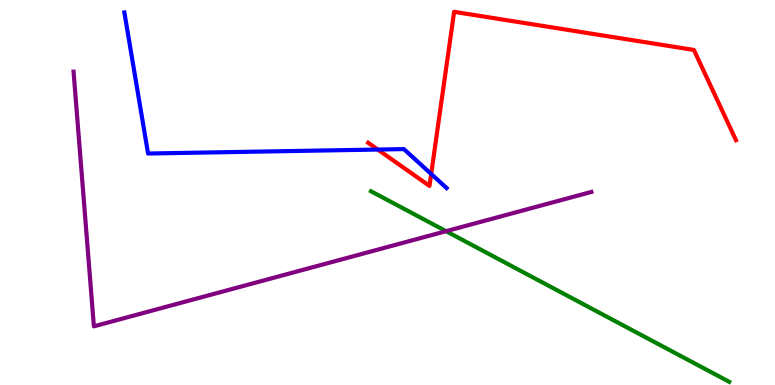[{'lines': ['blue', 'red'], 'intersections': [{'x': 4.87, 'y': 6.12}, {'x': 5.56, 'y': 5.48}]}, {'lines': ['green', 'red'], 'intersections': []}, {'lines': ['purple', 'red'], 'intersections': []}, {'lines': ['blue', 'green'], 'intersections': []}, {'lines': ['blue', 'purple'], 'intersections': []}, {'lines': ['green', 'purple'], 'intersections': [{'x': 5.76, 'y': 3.99}]}]